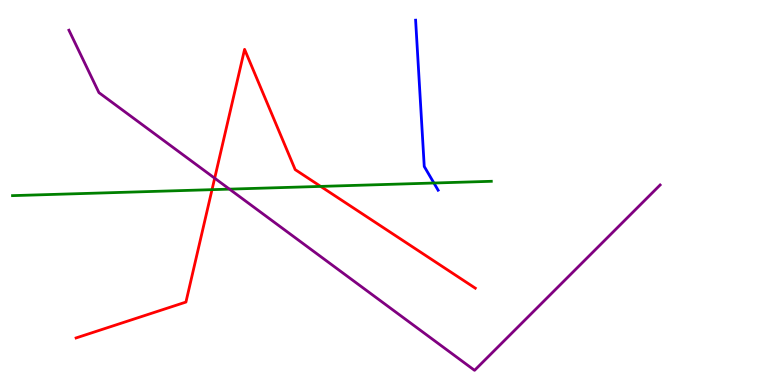[{'lines': ['blue', 'red'], 'intersections': []}, {'lines': ['green', 'red'], 'intersections': [{'x': 2.74, 'y': 5.07}, {'x': 4.14, 'y': 5.16}]}, {'lines': ['purple', 'red'], 'intersections': [{'x': 2.77, 'y': 5.37}]}, {'lines': ['blue', 'green'], 'intersections': [{'x': 5.6, 'y': 5.25}]}, {'lines': ['blue', 'purple'], 'intersections': []}, {'lines': ['green', 'purple'], 'intersections': [{'x': 2.96, 'y': 5.09}]}]